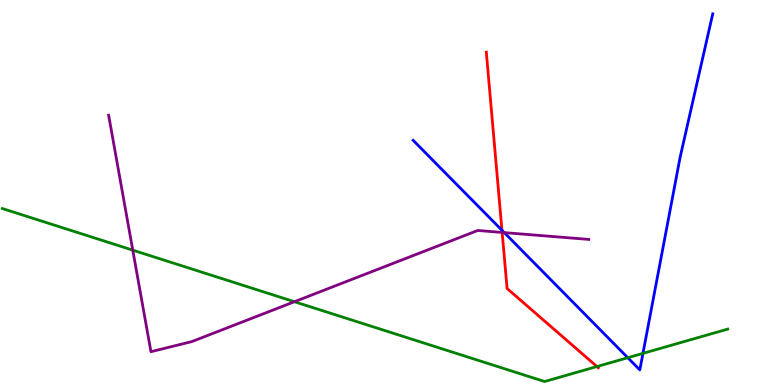[{'lines': ['blue', 'red'], 'intersections': [{'x': 6.48, 'y': 4.02}]}, {'lines': ['green', 'red'], 'intersections': [{'x': 7.7, 'y': 0.479}]}, {'lines': ['purple', 'red'], 'intersections': [{'x': 6.48, 'y': 3.96}]}, {'lines': ['blue', 'green'], 'intersections': [{'x': 8.1, 'y': 0.709}, {'x': 8.3, 'y': 0.821}]}, {'lines': ['blue', 'purple'], 'intersections': [{'x': 6.51, 'y': 3.96}]}, {'lines': ['green', 'purple'], 'intersections': [{'x': 1.71, 'y': 3.5}, {'x': 3.8, 'y': 2.16}]}]